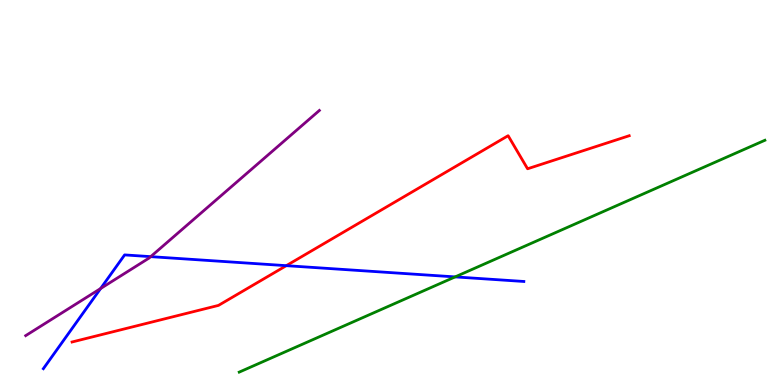[{'lines': ['blue', 'red'], 'intersections': [{'x': 3.69, 'y': 3.1}]}, {'lines': ['green', 'red'], 'intersections': []}, {'lines': ['purple', 'red'], 'intersections': []}, {'lines': ['blue', 'green'], 'intersections': [{'x': 5.87, 'y': 2.81}]}, {'lines': ['blue', 'purple'], 'intersections': [{'x': 1.3, 'y': 2.51}, {'x': 1.94, 'y': 3.33}]}, {'lines': ['green', 'purple'], 'intersections': []}]